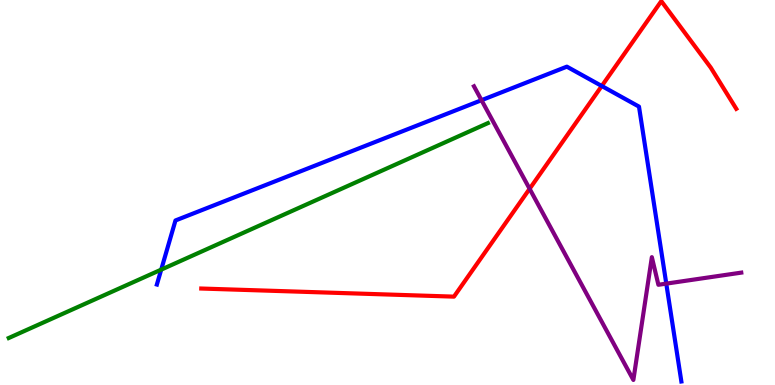[{'lines': ['blue', 'red'], 'intersections': [{'x': 7.76, 'y': 7.77}]}, {'lines': ['green', 'red'], 'intersections': []}, {'lines': ['purple', 'red'], 'intersections': [{'x': 6.83, 'y': 5.1}]}, {'lines': ['blue', 'green'], 'intersections': [{'x': 2.08, 'y': 3.0}]}, {'lines': ['blue', 'purple'], 'intersections': [{'x': 6.21, 'y': 7.4}, {'x': 8.6, 'y': 2.63}]}, {'lines': ['green', 'purple'], 'intersections': []}]